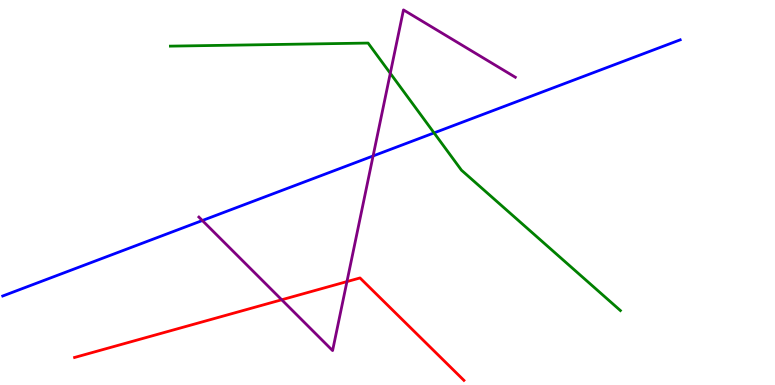[{'lines': ['blue', 'red'], 'intersections': []}, {'lines': ['green', 'red'], 'intersections': []}, {'lines': ['purple', 'red'], 'intersections': [{'x': 3.63, 'y': 2.21}, {'x': 4.48, 'y': 2.69}]}, {'lines': ['blue', 'green'], 'intersections': [{'x': 5.6, 'y': 6.55}]}, {'lines': ['blue', 'purple'], 'intersections': [{'x': 2.61, 'y': 4.27}, {'x': 4.81, 'y': 5.95}]}, {'lines': ['green', 'purple'], 'intersections': [{'x': 5.04, 'y': 8.1}]}]